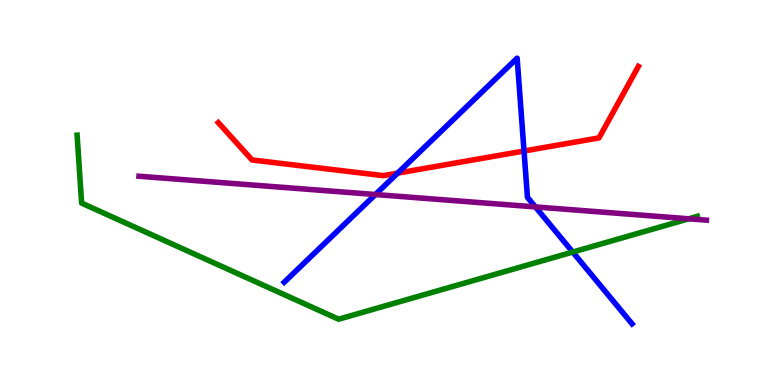[{'lines': ['blue', 'red'], 'intersections': [{'x': 5.13, 'y': 5.5}, {'x': 6.76, 'y': 6.08}]}, {'lines': ['green', 'red'], 'intersections': []}, {'lines': ['purple', 'red'], 'intersections': []}, {'lines': ['blue', 'green'], 'intersections': [{'x': 7.39, 'y': 3.45}]}, {'lines': ['blue', 'purple'], 'intersections': [{'x': 4.84, 'y': 4.95}, {'x': 6.91, 'y': 4.63}]}, {'lines': ['green', 'purple'], 'intersections': [{'x': 8.89, 'y': 4.32}]}]